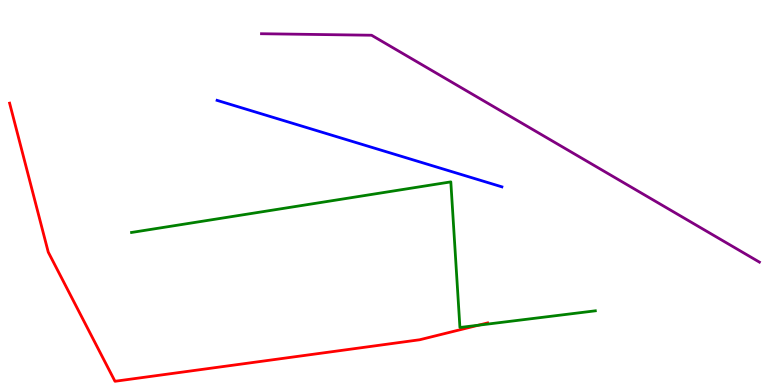[{'lines': ['blue', 'red'], 'intersections': []}, {'lines': ['green', 'red'], 'intersections': [{'x': 6.17, 'y': 1.55}]}, {'lines': ['purple', 'red'], 'intersections': []}, {'lines': ['blue', 'green'], 'intersections': []}, {'lines': ['blue', 'purple'], 'intersections': []}, {'lines': ['green', 'purple'], 'intersections': []}]